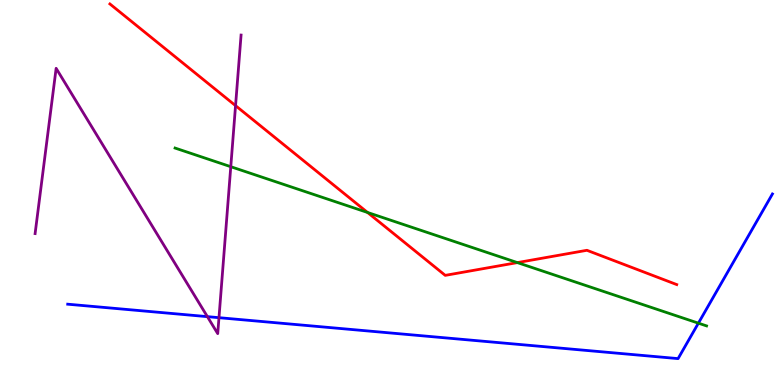[{'lines': ['blue', 'red'], 'intersections': []}, {'lines': ['green', 'red'], 'intersections': [{'x': 4.74, 'y': 4.48}, {'x': 6.68, 'y': 3.18}]}, {'lines': ['purple', 'red'], 'intersections': [{'x': 3.04, 'y': 7.26}]}, {'lines': ['blue', 'green'], 'intersections': [{'x': 9.01, 'y': 1.61}]}, {'lines': ['blue', 'purple'], 'intersections': [{'x': 2.68, 'y': 1.78}, {'x': 2.83, 'y': 1.75}]}, {'lines': ['green', 'purple'], 'intersections': [{'x': 2.98, 'y': 5.67}]}]